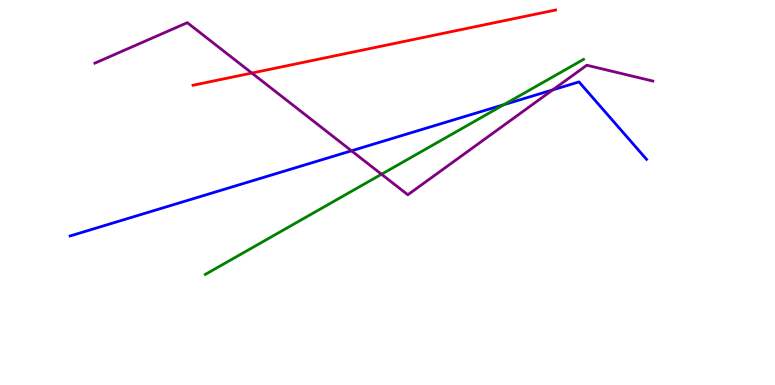[{'lines': ['blue', 'red'], 'intersections': []}, {'lines': ['green', 'red'], 'intersections': []}, {'lines': ['purple', 'red'], 'intersections': [{'x': 3.25, 'y': 8.1}]}, {'lines': ['blue', 'green'], 'intersections': [{'x': 6.5, 'y': 7.28}]}, {'lines': ['blue', 'purple'], 'intersections': [{'x': 4.54, 'y': 6.08}, {'x': 7.13, 'y': 7.67}]}, {'lines': ['green', 'purple'], 'intersections': [{'x': 4.92, 'y': 5.47}]}]